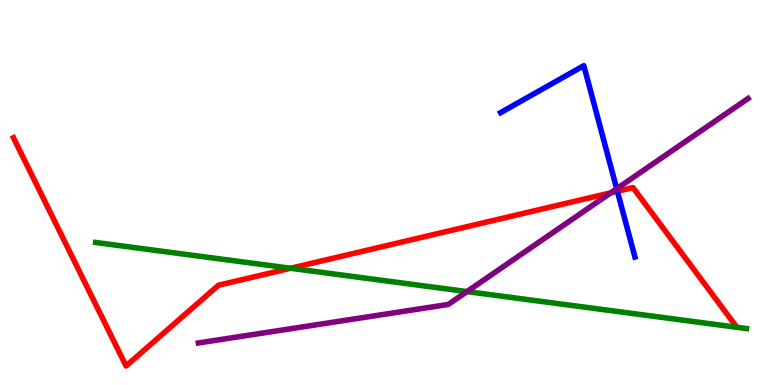[{'lines': ['blue', 'red'], 'intersections': [{'x': 7.97, 'y': 5.03}]}, {'lines': ['green', 'red'], 'intersections': [{'x': 3.75, 'y': 3.03}]}, {'lines': ['purple', 'red'], 'intersections': [{'x': 7.88, 'y': 4.99}]}, {'lines': ['blue', 'green'], 'intersections': []}, {'lines': ['blue', 'purple'], 'intersections': [{'x': 7.96, 'y': 5.1}]}, {'lines': ['green', 'purple'], 'intersections': [{'x': 6.03, 'y': 2.43}]}]